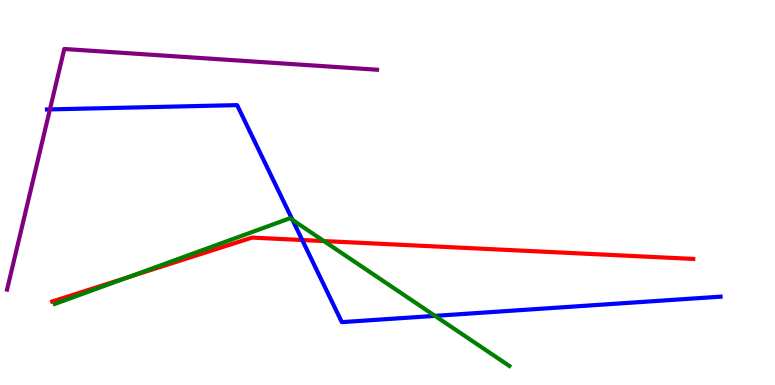[{'lines': ['blue', 'red'], 'intersections': [{'x': 3.9, 'y': 3.77}]}, {'lines': ['green', 'red'], 'intersections': [{'x': 1.65, 'y': 2.8}, {'x': 4.18, 'y': 3.74}]}, {'lines': ['purple', 'red'], 'intersections': []}, {'lines': ['blue', 'green'], 'intersections': [{'x': 3.77, 'y': 4.29}, {'x': 5.61, 'y': 1.8}]}, {'lines': ['blue', 'purple'], 'intersections': [{'x': 0.644, 'y': 7.16}]}, {'lines': ['green', 'purple'], 'intersections': []}]